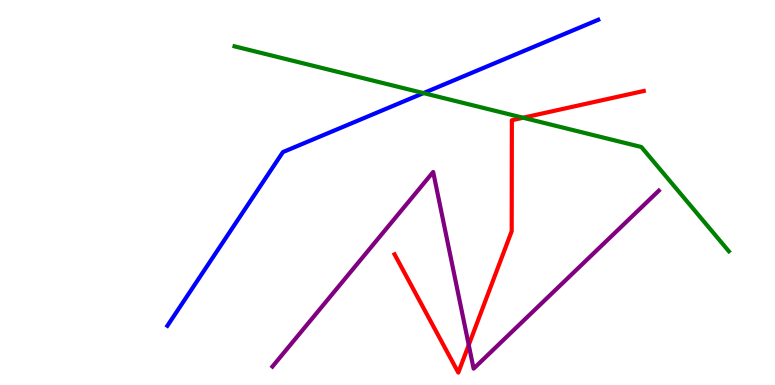[{'lines': ['blue', 'red'], 'intersections': []}, {'lines': ['green', 'red'], 'intersections': [{'x': 6.75, 'y': 6.94}]}, {'lines': ['purple', 'red'], 'intersections': [{'x': 6.05, 'y': 1.04}]}, {'lines': ['blue', 'green'], 'intersections': [{'x': 5.46, 'y': 7.58}]}, {'lines': ['blue', 'purple'], 'intersections': []}, {'lines': ['green', 'purple'], 'intersections': []}]